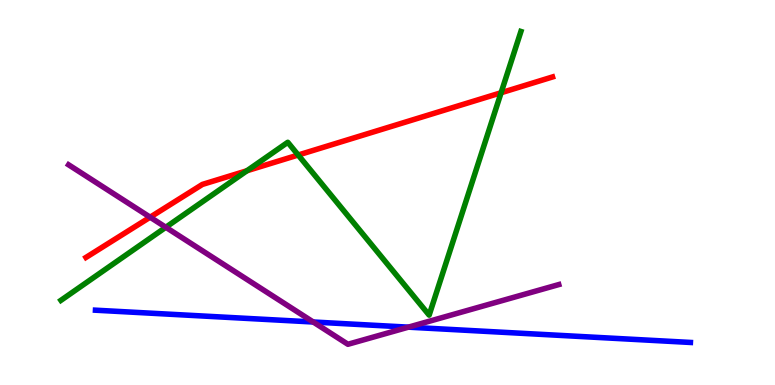[{'lines': ['blue', 'red'], 'intersections': []}, {'lines': ['green', 'red'], 'intersections': [{'x': 3.19, 'y': 5.57}, {'x': 3.85, 'y': 5.97}, {'x': 6.47, 'y': 7.59}]}, {'lines': ['purple', 'red'], 'intersections': [{'x': 1.94, 'y': 4.36}]}, {'lines': ['blue', 'green'], 'intersections': []}, {'lines': ['blue', 'purple'], 'intersections': [{'x': 4.04, 'y': 1.64}, {'x': 5.27, 'y': 1.5}]}, {'lines': ['green', 'purple'], 'intersections': [{'x': 2.14, 'y': 4.1}]}]